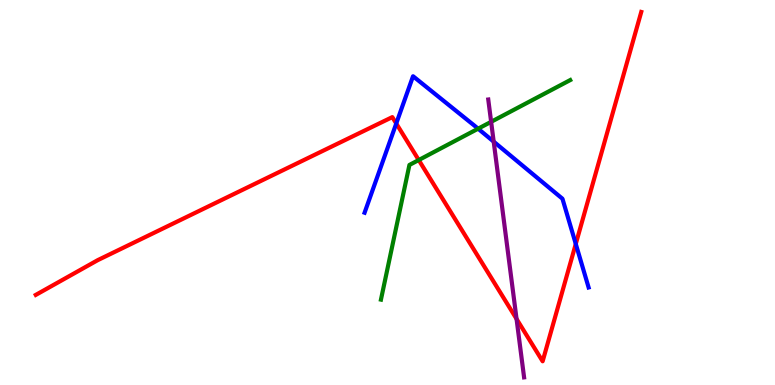[{'lines': ['blue', 'red'], 'intersections': [{'x': 5.11, 'y': 6.79}, {'x': 7.43, 'y': 3.66}]}, {'lines': ['green', 'red'], 'intersections': [{'x': 5.4, 'y': 5.84}]}, {'lines': ['purple', 'red'], 'intersections': [{'x': 6.67, 'y': 1.72}]}, {'lines': ['blue', 'green'], 'intersections': [{'x': 6.17, 'y': 6.66}]}, {'lines': ['blue', 'purple'], 'intersections': [{'x': 6.37, 'y': 6.32}]}, {'lines': ['green', 'purple'], 'intersections': [{'x': 6.34, 'y': 6.84}]}]